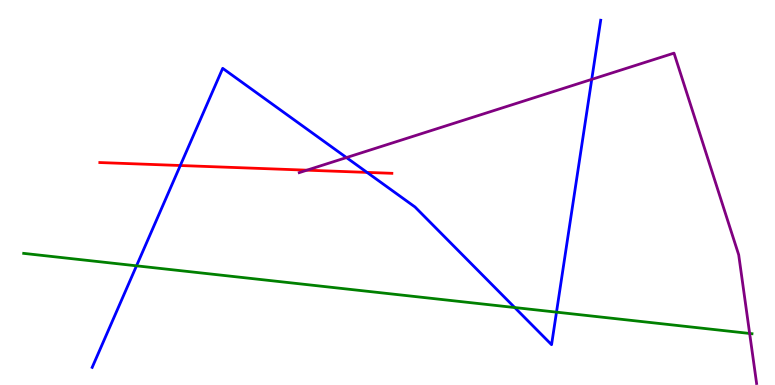[{'lines': ['blue', 'red'], 'intersections': [{'x': 2.33, 'y': 5.7}, {'x': 4.74, 'y': 5.52}]}, {'lines': ['green', 'red'], 'intersections': []}, {'lines': ['purple', 'red'], 'intersections': [{'x': 3.96, 'y': 5.58}]}, {'lines': ['blue', 'green'], 'intersections': [{'x': 1.76, 'y': 3.1}, {'x': 6.64, 'y': 2.01}, {'x': 7.18, 'y': 1.89}]}, {'lines': ['blue', 'purple'], 'intersections': [{'x': 4.47, 'y': 5.91}, {'x': 7.64, 'y': 7.94}]}, {'lines': ['green', 'purple'], 'intersections': [{'x': 9.67, 'y': 1.34}]}]